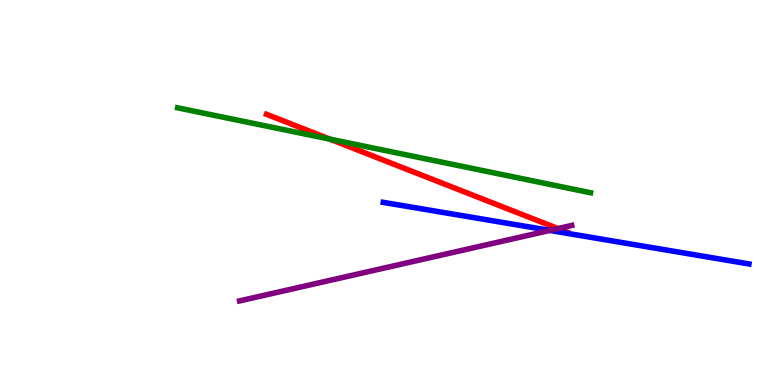[{'lines': ['blue', 'red'], 'intersections': []}, {'lines': ['green', 'red'], 'intersections': [{'x': 4.26, 'y': 6.39}]}, {'lines': ['purple', 'red'], 'intersections': [{'x': 7.2, 'y': 4.06}]}, {'lines': ['blue', 'green'], 'intersections': []}, {'lines': ['blue', 'purple'], 'intersections': [{'x': 7.09, 'y': 4.02}]}, {'lines': ['green', 'purple'], 'intersections': []}]